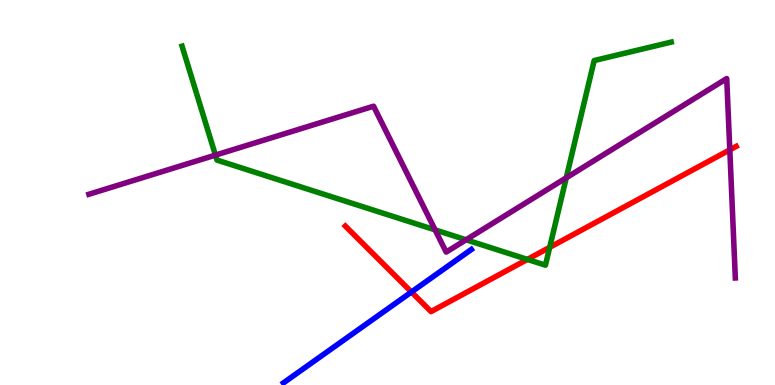[{'lines': ['blue', 'red'], 'intersections': [{'x': 5.31, 'y': 2.42}]}, {'lines': ['green', 'red'], 'intersections': [{'x': 6.81, 'y': 3.26}, {'x': 7.09, 'y': 3.58}]}, {'lines': ['purple', 'red'], 'intersections': [{'x': 9.42, 'y': 6.11}]}, {'lines': ['blue', 'green'], 'intersections': []}, {'lines': ['blue', 'purple'], 'intersections': []}, {'lines': ['green', 'purple'], 'intersections': [{'x': 2.78, 'y': 5.97}, {'x': 5.61, 'y': 4.03}, {'x': 6.01, 'y': 3.77}, {'x': 7.31, 'y': 5.38}]}]